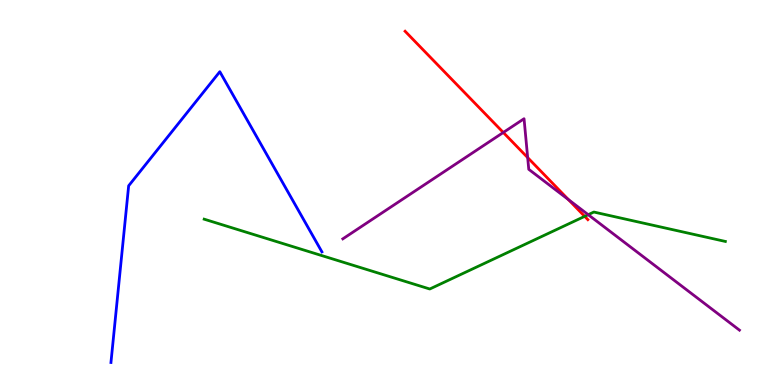[{'lines': ['blue', 'red'], 'intersections': []}, {'lines': ['green', 'red'], 'intersections': [{'x': 7.54, 'y': 4.38}]}, {'lines': ['purple', 'red'], 'intersections': [{'x': 6.49, 'y': 6.56}, {'x': 6.81, 'y': 5.91}, {'x': 7.33, 'y': 4.82}]}, {'lines': ['blue', 'green'], 'intersections': []}, {'lines': ['blue', 'purple'], 'intersections': []}, {'lines': ['green', 'purple'], 'intersections': [{'x': 7.59, 'y': 4.42}]}]